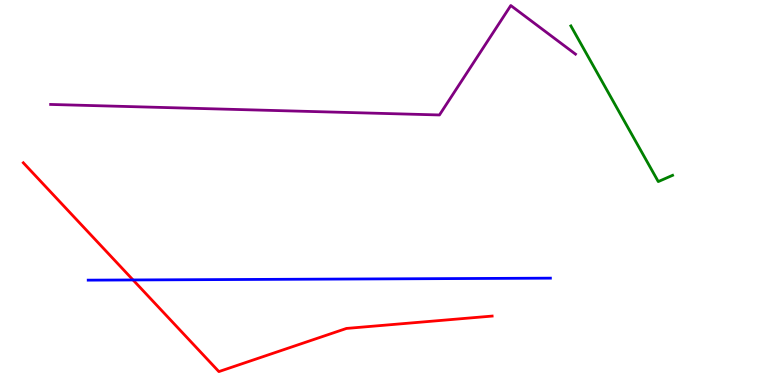[{'lines': ['blue', 'red'], 'intersections': [{'x': 1.72, 'y': 2.73}]}, {'lines': ['green', 'red'], 'intersections': []}, {'lines': ['purple', 'red'], 'intersections': []}, {'lines': ['blue', 'green'], 'intersections': []}, {'lines': ['blue', 'purple'], 'intersections': []}, {'lines': ['green', 'purple'], 'intersections': []}]